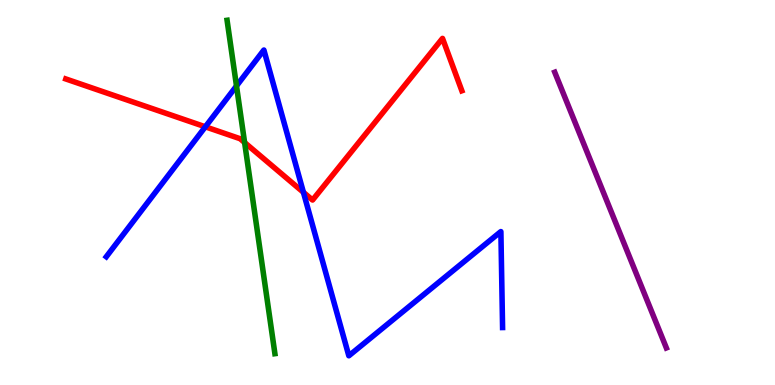[{'lines': ['blue', 'red'], 'intersections': [{'x': 2.65, 'y': 6.71}, {'x': 3.92, 'y': 5.0}]}, {'lines': ['green', 'red'], 'intersections': [{'x': 3.16, 'y': 6.3}]}, {'lines': ['purple', 'red'], 'intersections': []}, {'lines': ['blue', 'green'], 'intersections': [{'x': 3.05, 'y': 7.77}]}, {'lines': ['blue', 'purple'], 'intersections': []}, {'lines': ['green', 'purple'], 'intersections': []}]